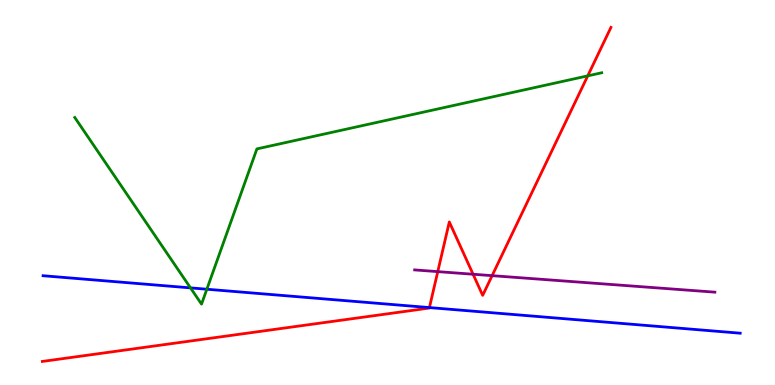[{'lines': ['blue', 'red'], 'intersections': [{'x': 5.54, 'y': 2.01}]}, {'lines': ['green', 'red'], 'intersections': [{'x': 7.58, 'y': 8.03}]}, {'lines': ['purple', 'red'], 'intersections': [{'x': 5.65, 'y': 2.94}, {'x': 6.1, 'y': 2.88}, {'x': 6.35, 'y': 2.84}]}, {'lines': ['blue', 'green'], 'intersections': [{'x': 2.46, 'y': 2.52}, {'x': 2.67, 'y': 2.49}]}, {'lines': ['blue', 'purple'], 'intersections': []}, {'lines': ['green', 'purple'], 'intersections': []}]